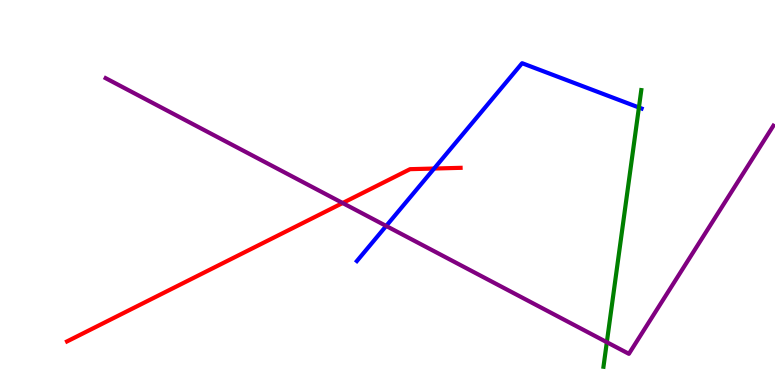[{'lines': ['blue', 'red'], 'intersections': [{'x': 5.6, 'y': 5.62}]}, {'lines': ['green', 'red'], 'intersections': []}, {'lines': ['purple', 'red'], 'intersections': [{'x': 4.42, 'y': 4.73}]}, {'lines': ['blue', 'green'], 'intersections': [{'x': 8.24, 'y': 7.21}]}, {'lines': ['blue', 'purple'], 'intersections': [{'x': 4.98, 'y': 4.13}]}, {'lines': ['green', 'purple'], 'intersections': [{'x': 7.83, 'y': 1.11}]}]